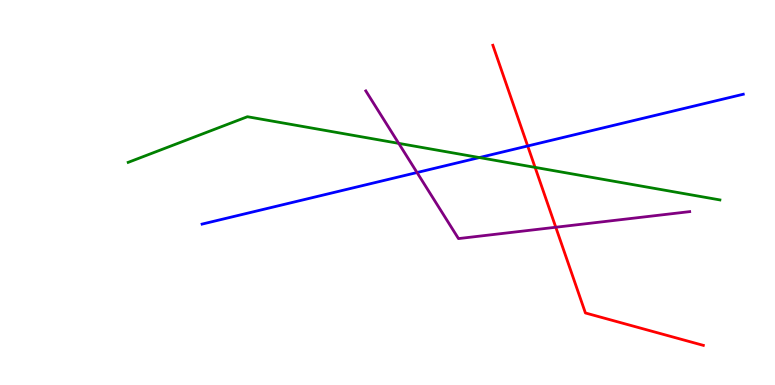[{'lines': ['blue', 'red'], 'intersections': [{'x': 6.81, 'y': 6.21}]}, {'lines': ['green', 'red'], 'intersections': [{'x': 6.9, 'y': 5.65}]}, {'lines': ['purple', 'red'], 'intersections': [{'x': 7.17, 'y': 4.1}]}, {'lines': ['blue', 'green'], 'intersections': [{'x': 6.19, 'y': 5.91}]}, {'lines': ['blue', 'purple'], 'intersections': [{'x': 5.38, 'y': 5.52}]}, {'lines': ['green', 'purple'], 'intersections': [{'x': 5.14, 'y': 6.28}]}]